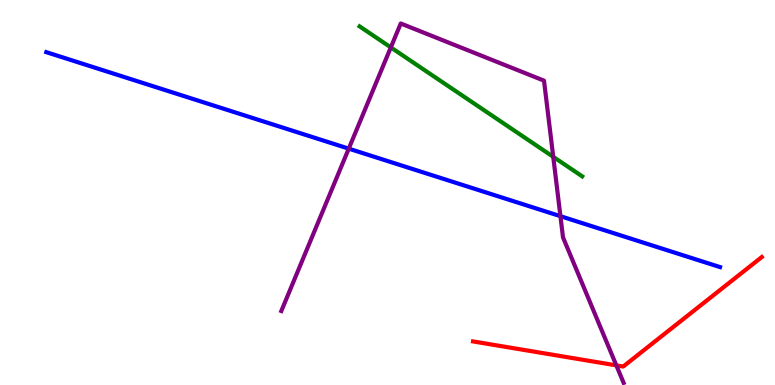[{'lines': ['blue', 'red'], 'intersections': []}, {'lines': ['green', 'red'], 'intersections': []}, {'lines': ['purple', 'red'], 'intersections': [{'x': 7.95, 'y': 0.51}]}, {'lines': ['blue', 'green'], 'intersections': []}, {'lines': ['blue', 'purple'], 'intersections': [{'x': 4.5, 'y': 6.14}, {'x': 7.23, 'y': 4.38}]}, {'lines': ['green', 'purple'], 'intersections': [{'x': 5.04, 'y': 8.77}, {'x': 7.14, 'y': 5.93}]}]